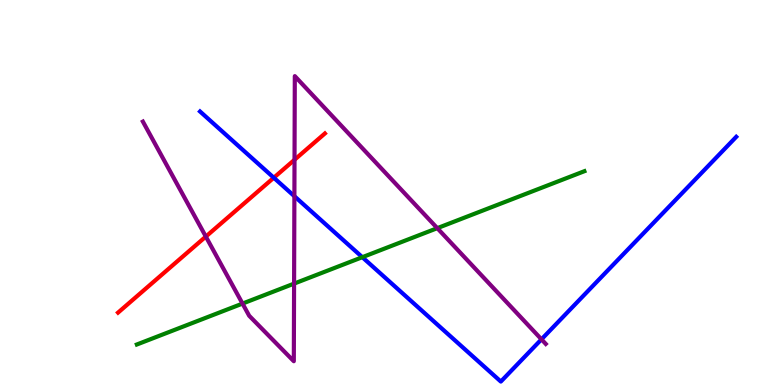[{'lines': ['blue', 'red'], 'intersections': [{'x': 3.53, 'y': 5.38}]}, {'lines': ['green', 'red'], 'intersections': []}, {'lines': ['purple', 'red'], 'intersections': [{'x': 2.66, 'y': 3.86}, {'x': 3.8, 'y': 5.85}]}, {'lines': ['blue', 'green'], 'intersections': [{'x': 4.68, 'y': 3.32}]}, {'lines': ['blue', 'purple'], 'intersections': [{'x': 3.8, 'y': 4.9}, {'x': 6.99, 'y': 1.19}]}, {'lines': ['green', 'purple'], 'intersections': [{'x': 3.13, 'y': 2.11}, {'x': 3.79, 'y': 2.63}, {'x': 5.64, 'y': 4.07}]}]